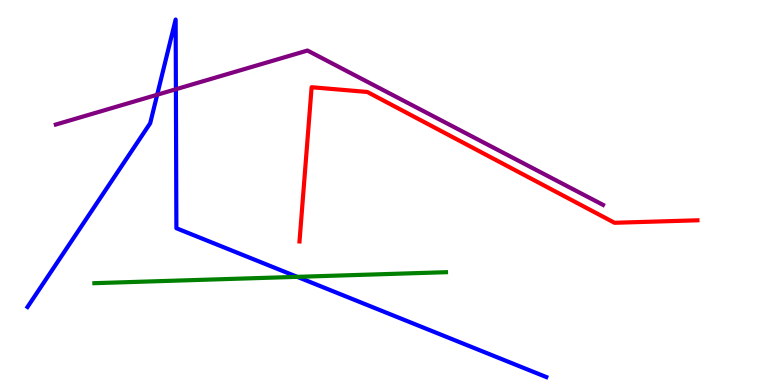[{'lines': ['blue', 'red'], 'intersections': []}, {'lines': ['green', 'red'], 'intersections': []}, {'lines': ['purple', 'red'], 'intersections': []}, {'lines': ['blue', 'green'], 'intersections': [{'x': 3.84, 'y': 2.81}]}, {'lines': ['blue', 'purple'], 'intersections': [{'x': 2.03, 'y': 7.54}, {'x': 2.27, 'y': 7.68}]}, {'lines': ['green', 'purple'], 'intersections': []}]